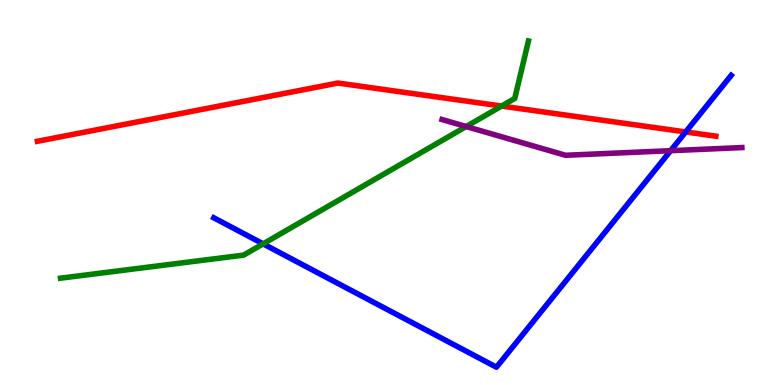[{'lines': ['blue', 'red'], 'intersections': [{'x': 8.85, 'y': 6.57}]}, {'lines': ['green', 'red'], 'intersections': [{'x': 6.47, 'y': 7.25}]}, {'lines': ['purple', 'red'], 'intersections': []}, {'lines': ['blue', 'green'], 'intersections': [{'x': 3.39, 'y': 3.67}]}, {'lines': ['blue', 'purple'], 'intersections': [{'x': 8.65, 'y': 6.09}]}, {'lines': ['green', 'purple'], 'intersections': [{'x': 6.02, 'y': 6.71}]}]